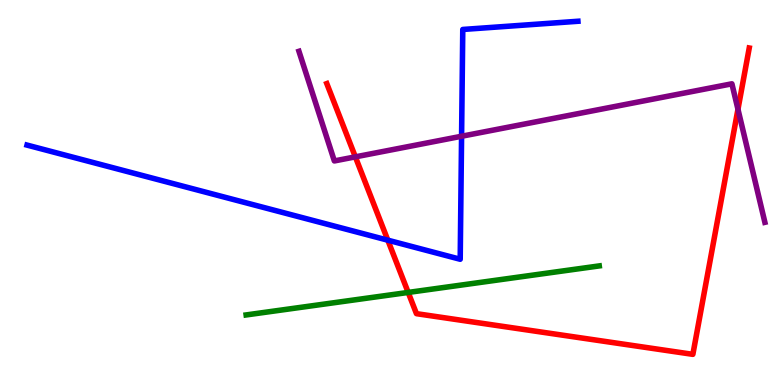[{'lines': ['blue', 'red'], 'intersections': [{'x': 5.0, 'y': 3.76}]}, {'lines': ['green', 'red'], 'intersections': [{'x': 5.27, 'y': 2.4}]}, {'lines': ['purple', 'red'], 'intersections': [{'x': 4.59, 'y': 5.93}, {'x': 9.52, 'y': 7.16}]}, {'lines': ['blue', 'green'], 'intersections': []}, {'lines': ['blue', 'purple'], 'intersections': [{'x': 5.96, 'y': 6.46}]}, {'lines': ['green', 'purple'], 'intersections': []}]